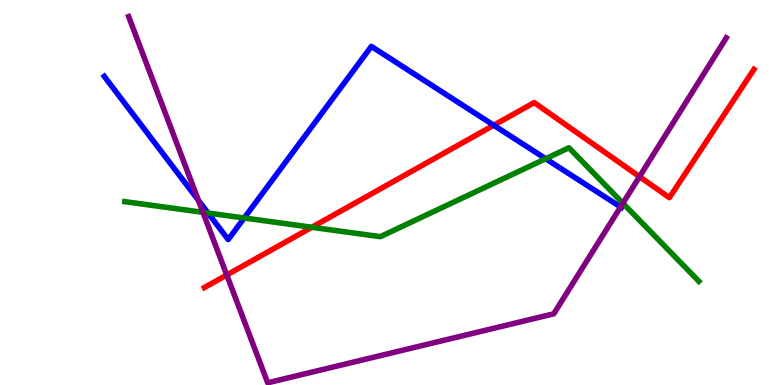[{'lines': ['blue', 'red'], 'intersections': [{'x': 6.37, 'y': 6.75}]}, {'lines': ['green', 'red'], 'intersections': [{'x': 4.02, 'y': 4.1}]}, {'lines': ['purple', 'red'], 'intersections': [{'x': 2.93, 'y': 2.86}, {'x': 8.25, 'y': 5.41}]}, {'lines': ['blue', 'green'], 'intersections': [{'x': 2.68, 'y': 4.47}, {'x': 3.15, 'y': 4.34}, {'x': 7.04, 'y': 5.88}]}, {'lines': ['blue', 'purple'], 'intersections': [{'x': 2.56, 'y': 4.8}, {'x': 8.01, 'y': 4.62}]}, {'lines': ['green', 'purple'], 'intersections': [{'x': 2.62, 'y': 4.48}, {'x': 8.04, 'y': 4.72}]}]